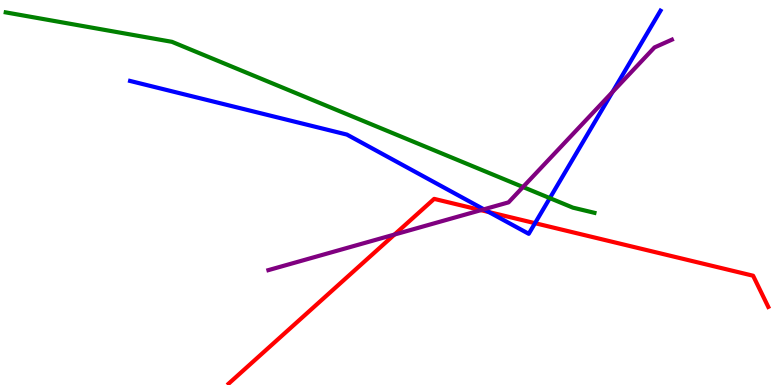[{'lines': ['blue', 'red'], 'intersections': [{'x': 6.31, 'y': 4.49}, {'x': 6.9, 'y': 4.2}]}, {'lines': ['green', 'red'], 'intersections': []}, {'lines': ['purple', 'red'], 'intersections': [{'x': 5.09, 'y': 3.91}, {'x': 6.21, 'y': 4.54}]}, {'lines': ['blue', 'green'], 'intersections': [{'x': 7.09, 'y': 4.85}]}, {'lines': ['blue', 'purple'], 'intersections': [{'x': 6.24, 'y': 4.56}, {'x': 7.9, 'y': 7.61}]}, {'lines': ['green', 'purple'], 'intersections': [{'x': 6.75, 'y': 5.14}]}]